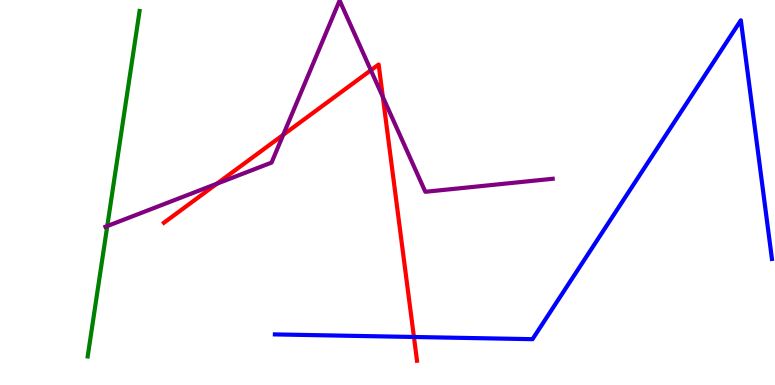[{'lines': ['blue', 'red'], 'intersections': [{'x': 5.34, 'y': 1.25}]}, {'lines': ['green', 'red'], 'intersections': []}, {'lines': ['purple', 'red'], 'intersections': [{'x': 2.8, 'y': 5.23}, {'x': 3.65, 'y': 6.5}, {'x': 4.79, 'y': 8.18}, {'x': 4.94, 'y': 7.48}]}, {'lines': ['blue', 'green'], 'intersections': []}, {'lines': ['blue', 'purple'], 'intersections': []}, {'lines': ['green', 'purple'], 'intersections': [{'x': 1.38, 'y': 4.13}]}]